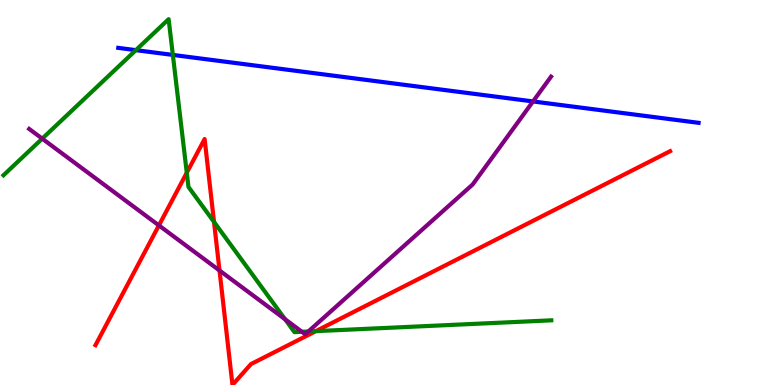[{'lines': ['blue', 'red'], 'intersections': []}, {'lines': ['green', 'red'], 'intersections': [{'x': 2.41, 'y': 5.51}, {'x': 2.76, 'y': 4.24}, {'x': 4.08, 'y': 1.4}]}, {'lines': ['purple', 'red'], 'intersections': [{'x': 2.05, 'y': 4.15}, {'x': 2.83, 'y': 2.97}]}, {'lines': ['blue', 'green'], 'intersections': [{'x': 1.75, 'y': 8.7}, {'x': 2.23, 'y': 8.57}]}, {'lines': ['blue', 'purple'], 'intersections': [{'x': 6.88, 'y': 7.37}]}, {'lines': ['green', 'purple'], 'intersections': [{'x': 0.545, 'y': 6.4}, {'x': 3.68, 'y': 1.71}, {'x': 3.9, 'y': 1.38}, {'x': 3.98, 'y': 1.39}]}]